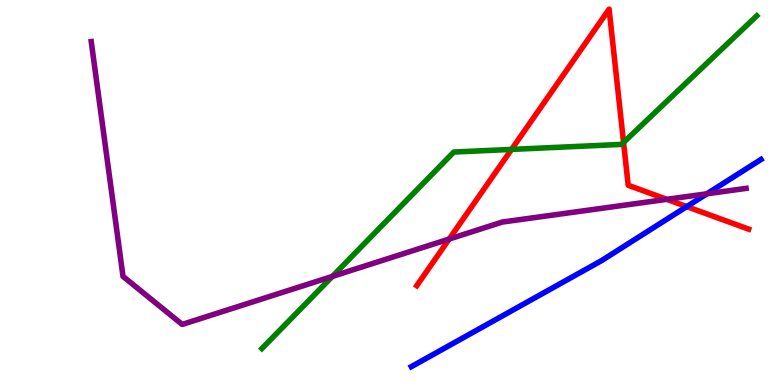[{'lines': ['blue', 'red'], 'intersections': [{'x': 8.86, 'y': 4.63}]}, {'lines': ['green', 'red'], 'intersections': [{'x': 6.6, 'y': 6.12}, {'x': 8.05, 'y': 6.3}]}, {'lines': ['purple', 'red'], 'intersections': [{'x': 5.8, 'y': 3.79}, {'x': 8.6, 'y': 4.82}]}, {'lines': ['blue', 'green'], 'intersections': []}, {'lines': ['blue', 'purple'], 'intersections': [{'x': 9.12, 'y': 4.97}]}, {'lines': ['green', 'purple'], 'intersections': [{'x': 4.29, 'y': 2.82}]}]